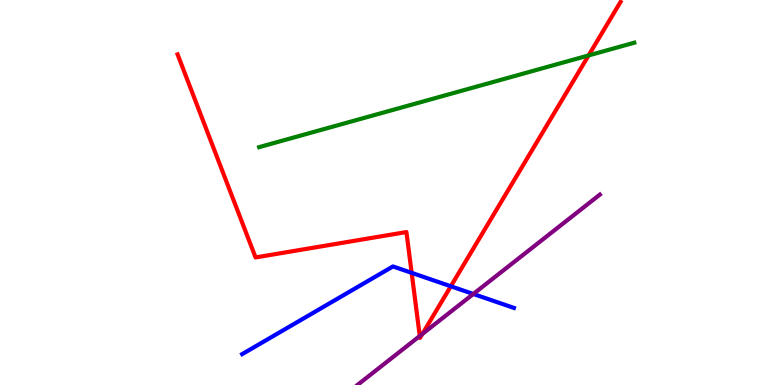[{'lines': ['blue', 'red'], 'intersections': [{'x': 5.31, 'y': 2.91}, {'x': 5.82, 'y': 2.56}]}, {'lines': ['green', 'red'], 'intersections': [{'x': 7.59, 'y': 8.56}]}, {'lines': ['purple', 'red'], 'intersections': [{'x': 5.42, 'y': 1.27}, {'x': 5.45, 'y': 1.32}]}, {'lines': ['blue', 'green'], 'intersections': []}, {'lines': ['blue', 'purple'], 'intersections': [{'x': 6.11, 'y': 2.36}]}, {'lines': ['green', 'purple'], 'intersections': []}]